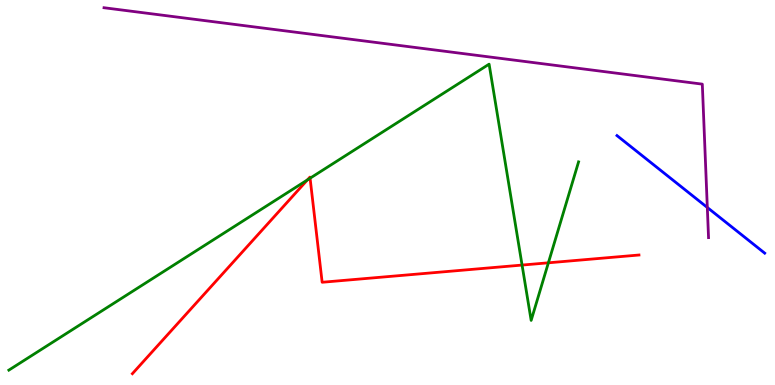[{'lines': ['blue', 'red'], 'intersections': []}, {'lines': ['green', 'red'], 'intersections': [{'x': 3.97, 'y': 5.33}, {'x': 4.0, 'y': 5.37}, {'x': 6.74, 'y': 3.12}, {'x': 7.08, 'y': 3.17}]}, {'lines': ['purple', 'red'], 'intersections': []}, {'lines': ['blue', 'green'], 'intersections': []}, {'lines': ['blue', 'purple'], 'intersections': [{'x': 9.13, 'y': 4.61}]}, {'lines': ['green', 'purple'], 'intersections': []}]